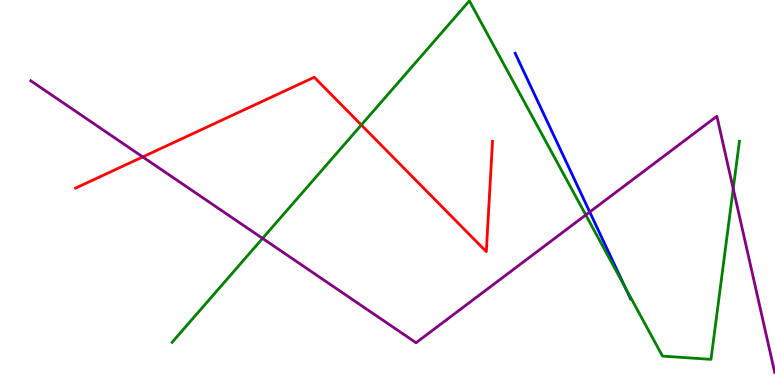[{'lines': ['blue', 'red'], 'intersections': []}, {'lines': ['green', 'red'], 'intersections': [{'x': 4.66, 'y': 6.75}]}, {'lines': ['purple', 'red'], 'intersections': [{'x': 1.84, 'y': 5.92}]}, {'lines': ['blue', 'green'], 'intersections': [{'x': 8.07, 'y': 2.53}]}, {'lines': ['blue', 'purple'], 'intersections': [{'x': 7.61, 'y': 4.49}]}, {'lines': ['green', 'purple'], 'intersections': [{'x': 3.39, 'y': 3.81}, {'x': 7.56, 'y': 4.42}, {'x': 9.46, 'y': 5.1}]}]